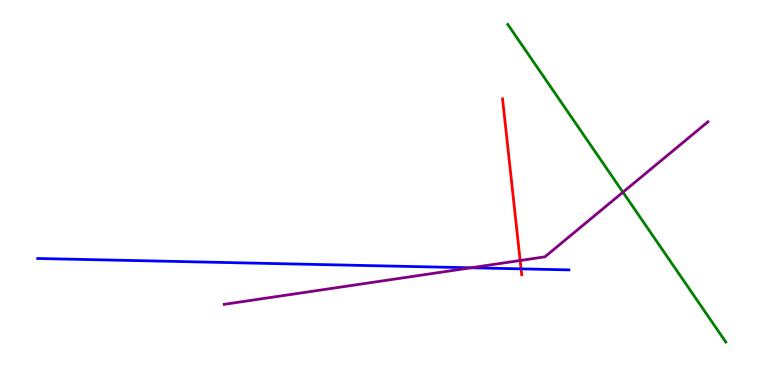[{'lines': ['blue', 'red'], 'intersections': [{'x': 6.72, 'y': 3.02}]}, {'lines': ['green', 'red'], 'intersections': []}, {'lines': ['purple', 'red'], 'intersections': [{'x': 6.71, 'y': 3.23}]}, {'lines': ['blue', 'green'], 'intersections': []}, {'lines': ['blue', 'purple'], 'intersections': [{'x': 6.08, 'y': 3.04}]}, {'lines': ['green', 'purple'], 'intersections': [{'x': 8.04, 'y': 5.01}]}]